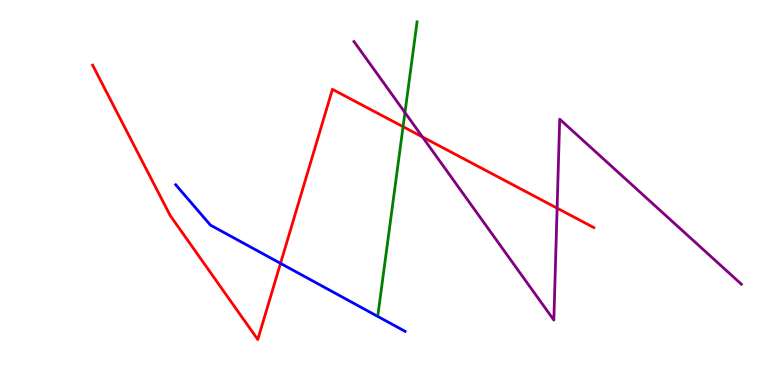[{'lines': ['blue', 'red'], 'intersections': [{'x': 3.62, 'y': 3.16}]}, {'lines': ['green', 'red'], 'intersections': [{'x': 5.2, 'y': 6.71}]}, {'lines': ['purple', 'red'], 'intersections': [{'x': 5.45, 'y': 6.44}, {'x': 7.19, 'y': 4.59}]}, {'lines': ['blue', 'green'], 'intersections': []}, {'lines': ['blue', 'purple'], 'intersections': []}, {'lines': ['green', 'purple'], 'intersections': [{'x': 5.23, 'y': 7.08}]}]